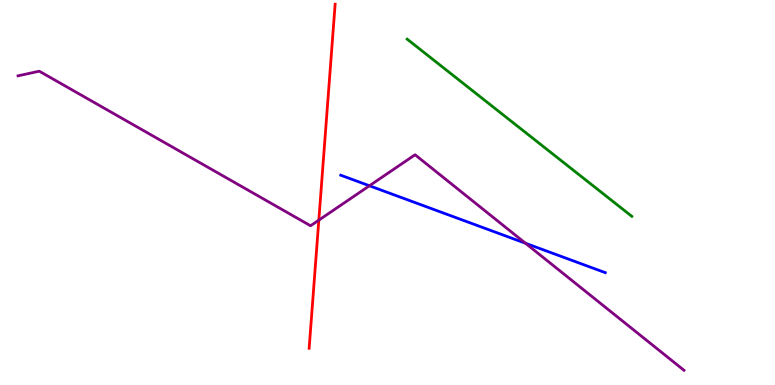[{'lines': ['blue', 'red'], 'intersections': []}, {'lines': ['green', 'red'], 'intersections': []}, {'lines': ['purple', 'red'], 'intersections': [{'x': 4.11, 'y': 4.28}]}, {'lines': ['blue', 'green'], 'intersections': []}, {'lines': ['blue', 'purple'], 'intersections': [{'x': 4.77, 'y': 5.17}, {'x': 6.78, 'y': 3.68}]}, {'lines': ['green', 'purple'], 'intersections': []}]